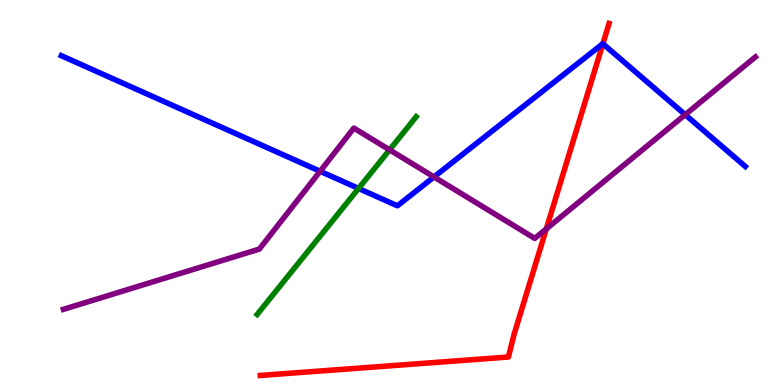[{'lines': ['blue', 'red'], 'intersections': [{'x': 7.78, 'y': 8.86}]}, {'lines': ['green', 'red'], 'intersections': []}, {'lines': ['purple', 'red'], 'intersections': [{'x': 7.05, 'y': 4.05}]}, {'lines': ['blue', 'green'], 'intersections': [{'x': 4.63, 'y': 5.11}]}, {'lines': ['blue', 'purple'], 'intersections': [{'x': 4.13, 'y': 5.55}, {'x': 5.6, 'y': 5.4}, {'x': 8.84, 'y': 7.02}]}, {'lines': ['green', 'purple'], 'intersections': [{'x': 5.03, 'y': 6.11}]}]